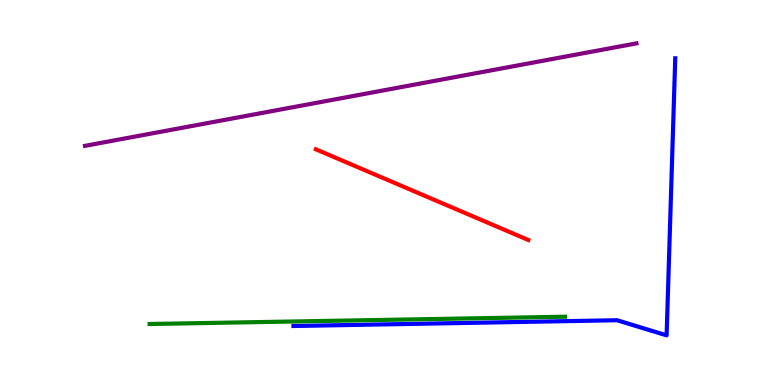[{'lines': ['blue', 'red'], 'intersections': []}, {'lines': ['green', 'red'], 'intersections': []}, {'lines': ['purple', 'red'], 'intersections': []}, {'lines': ['blue', 'green'], 'intersections': []}, {'lines': ['blue', 'purple'], 'intersections': []}, {'lines': ['green', 'purple'], 'intersections': []}]